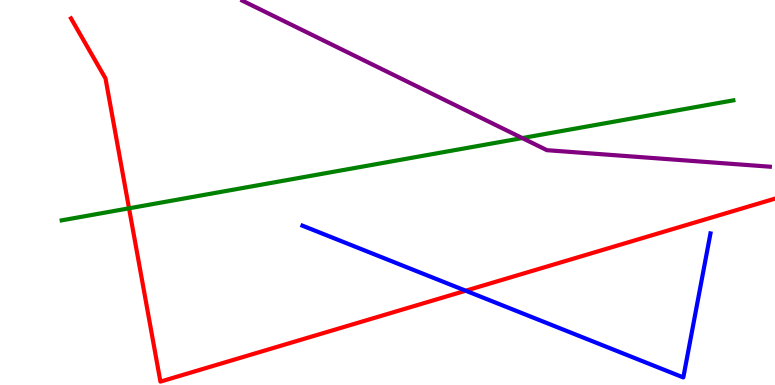[{'lines': ['blue', 'red'], 'intersections': [{'x': 6.01, 'y': 2.45}]}, {'lines': ['green', 'red'], 'intersections': [{'x': 1.66, 'y': 4.59}]}, {'lines': ['purple', 'red'], 'intersections': []}, {'lines': ['blue', 'green'], 'intersections': []}, {'lines': ['blue', 'purple'], 'intersections': []}, {'lines': ['green', 'purple'], 'intersections': [{'x': 6.74, 'y': 6.41}]}]